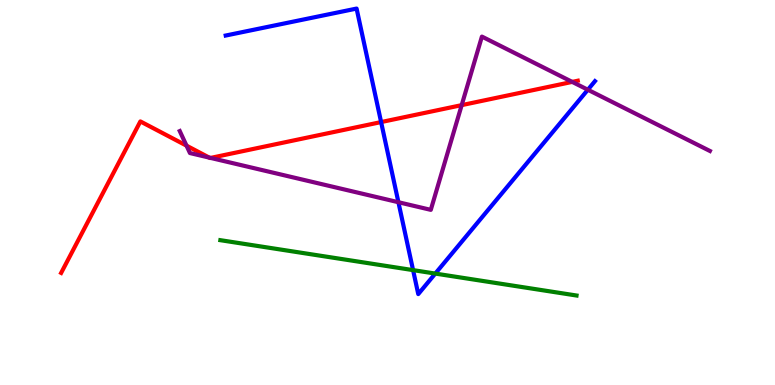[{'lines': ['blue', 'red'], 'intersections': [{'x': 4.92, 'y': 6.83}]}, {'lines': ['green', 'red'], 'intersections': []}, {'lines': ['purple', 'red'], 'intersections': [{'x': 2.41, 'y': 6.22}, {'x': 2.7, 'y': 5.91}, {'x': 2.72, 'y': 5.9}, {'x': 5.96, 'y': 7.27}, {'x': 7.38, 'y': 7.87}]}, {'lines': ['blue', 'green'], 'intersections': [{'x': 5.33, 'y': 2.98}, {'x': 5.62, 'y': 2.89}]}, {'lines': ['blue', 'purple'], 'intersections': [{'x': 5.14, 'y': 4.75}, {'x': 7.59, 'y': 7.67}]}, {'lines': ['green', 'purple'], 'intersections': []}]